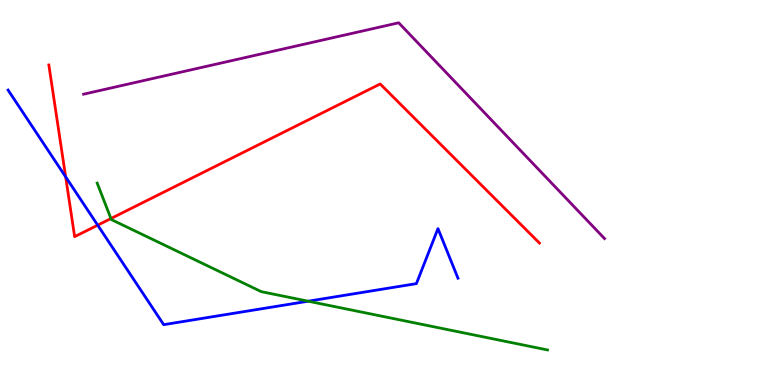[{'lines': ['blue', 'red'], 'intersections': [{'x': 0.847, 'y': 5.41}, {'x': 1.26, 'y': 4.15}]}, {'lines': ['green', 'red'], 'intersections': [{'x': 1.43, 'y': 4.32}]}, {'lines': ['purple', 'red'], 'intersections': []}, {'lines': ['blue', 'green'], 'intersections': [{'x': 3.98, 'y': 2.18}]}, {'lines': ['blue', 'purple'], 'intersections': []}, {'lines': ['green', 'purple'], 'intersections': []}]